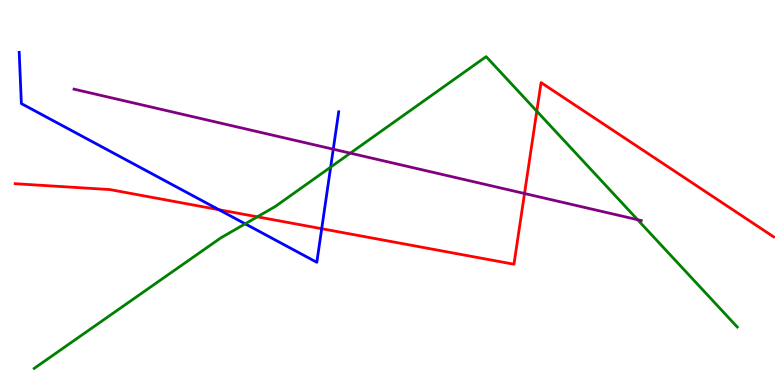[{'lines': ['blue', 'red'], 'intersections': [{'x': 2.82, 'y': 4.55}, {'x': 4.15, 'y': 4.06}]}, {'lines': ['green', 'red'], 'intersections': [{'x': 3.32, 'y': 4.37}, {'x': 6.93, 'y': 7.11}]}, {'lines': ['purple', 'red'], 'intersections': [{'x': 6.77, 'y': 4.97}]}, {'lines': ['blue', 'green'], 'intersections': [{'x': 3.16, 'y': 4.19}, {'x': 4.27, 'y': 5.66}]}, {'lines': ['blue', 'purple'], 'intersections': [{'x': 4.3, 'y': 6.12}]}, {'lines': ['green', 'purple'], 'intersections': [{'x': 4.52, 'y': 6.02}, {'x': 8.23, 'y': 4.29}]}]